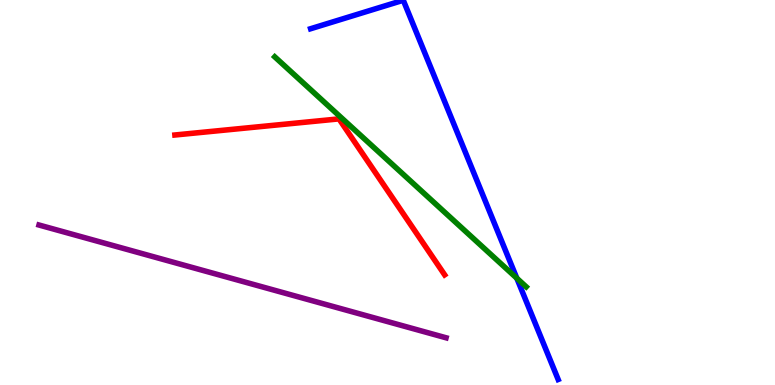[{'lines': ['blue', 'red'], 'intersections': []}, {'lines': ['green', 'red'], 'intersections': []}, {'lines': ['purple', 'red'], 'intersections': []}, {'lines': ['blue', 'green'], 'intersections': [{'x': 6.67, 'y': 2.77}]}, {'lines': ['blue', 'purple'], 'intersections': []}, {'lines': ['green', 'purple'], 'intersections': []}]